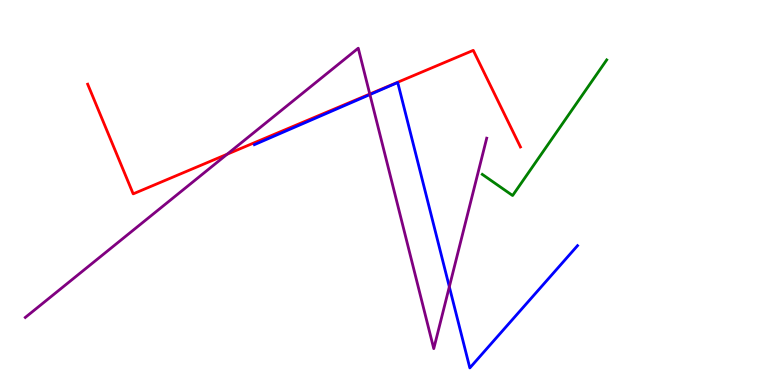[{'lines': ['blue', 'red'], 'intersections': []}, {'lines': ['green', 'red'], 'intersections': []}, {'lines': ['purple', 'red'], 'intersections': [{'x': 2.93, 'y': 5.99}, {'x': 4.77, 'y': 7.56}]}, {'lines': ['blue', 'green'], 'intersections': []}, {'lines': ['blue', 'purple'], 'intersections': [{'x': 4.77, 'y': 7.54}, {'x': 5.8, 'y': 2.55}]}, {'lines': ['green', 'purple'], 'intersections': []}]